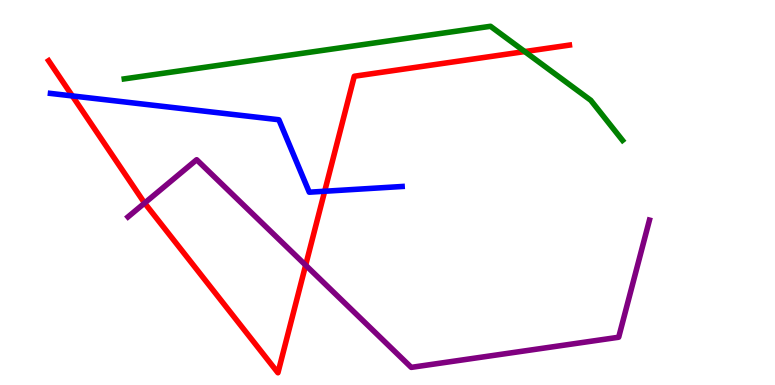[{'lines': ['blue', 'red'], 'intersections': [{'x': 0.933, 'y': 7.51}, {'x': 4.19, 'y': 5.03}]}, {'lines': ['green', 'red'], 'intersections': [{'x': 6.77, 'y': 8.66}]}, {'lines': ['purple', 'red'], 'intersections': [{'x': 1.87, 'y': 4.73}, {'x': 3.94, 'y': 3.11}]}, {'lines': ['blue', 'green'], 'intersections': []}, {'lines': ['blue', 'purple'], 'intersections': []}, {'lines': ['green', 'purple'], 'intersections': []}]